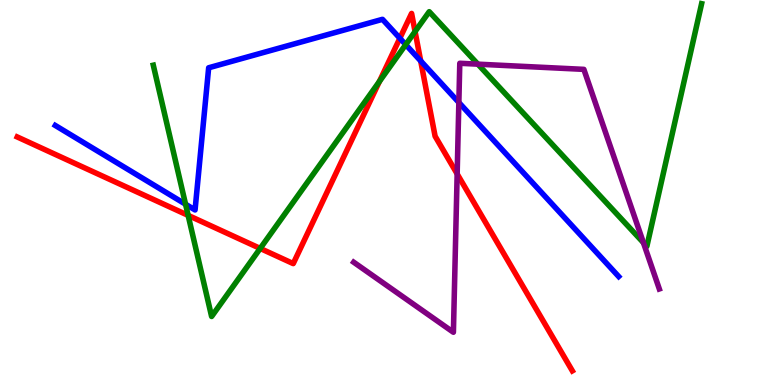[{'lines': ['blue', 'red'], 'intersections': [{'x': 5.16, 'y': 9.01}, {'x': 5.43, 'y': 8.42}]}, {'lines': ['green', 'red'], 'intersections': [{'x': 2.43, 'y': 4.41}, {'x': 3.36, 'y': 3.55}, {'x': 4.9, 'y': 7.88}, {'x': 5.36, 'y': 9.18}]}, {'lines': ['purple', 'red'], 'intersections': [{'x': 5.9, 'y': 5.48}]}, {'lines': ['blue', 'green'], 'intersections': [{'x': 2.39, 'y': 4.7}, {'x': 5.24, 'y': 8.84}]}, {'lines': ['blue', 'purple'], 'intersections': [{'x': 5.92, 'y': 7.34}]}, {'lines': ['green', 'purple'], 'intersections': [{'x': 6.17, 'y': 8.33}, {'x': 8.3, 'y': 3.7}]}]